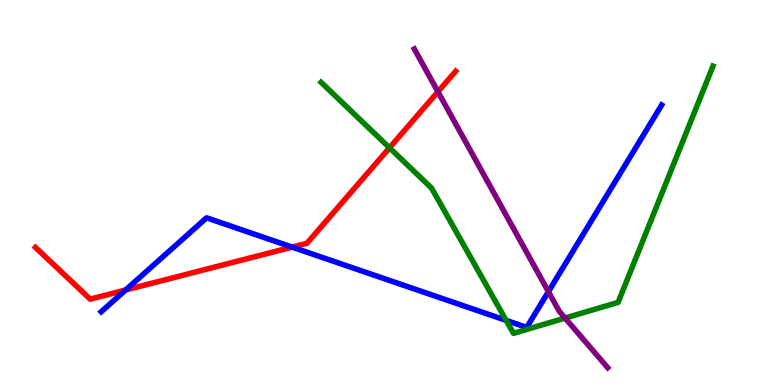[{'lines': ['blue', 'red'], 'intersections': [{'x': 1.62, 'y': 2.47}, {'x': 3.77, 'y': 3.58}]}, {'lines': ['green', 'red'], 'intersections': [{'x': 5.03, 'y': 6.16}]}, {'lines': ['purple', 'red'], 'intersections': [{'x': 5.65, 'y': 7.62}]}, {'lines': ['blue', 'green'], 'intersections': [{'x': 6.53, 'y': 1.68}]}, {'lines': ['blue', 'purple'], 'intersections': [{'x': 7.08, 'y': 2.42}]}, {'lines': ['green', 'purple'], 'intersections': [{'x': 7.29, 'y': 1.74}]}]